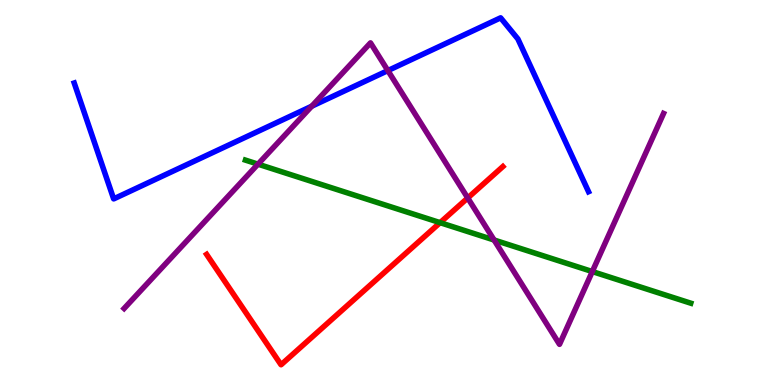[{'lines': ['blue', 'red'], 'intersections': []}, {'lines': ['green', 'red'], 'intersections': [{'x': 5.68, 'y': 4.22}]}, {'lines': ['purple', 'red'], 'intersections': [{'x': 6.04, 'y': 4.86}]}, {'lines': ['blue', 'green'], 'intersections': []}, {'lines': ['blue', 'purple'], 'intersections': [{'x': 4.02, 'y': 7.24}, {'x': 5.0, 'y': 8.17}]}, {'lines': ['green', 'purple'], 'intersections': [{'x': 3.33, 'y': 5.74}, {'x': 6.38, 'y': 3.77}, {'x': 7.64, 'y': 2.95}]}]